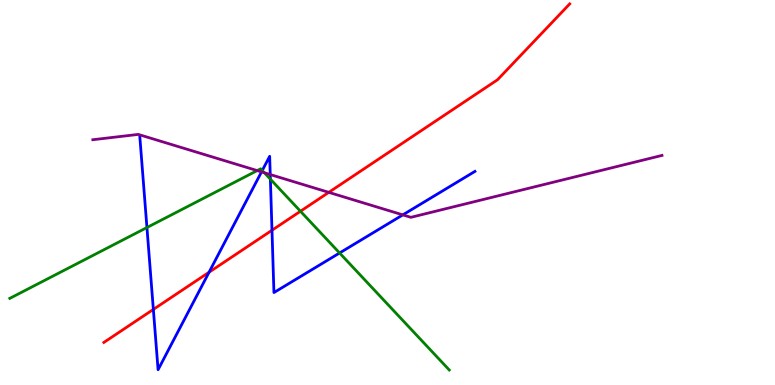[{'lines': ['blue', 'red'], 'intersections': [{'x': 1.98, 'y': 1.96}, {'x': 2.7, 'y': 2.93}, {'x': 3.51, 'y': 4.02}]}, {'lines': ['green', 'red'], 'intersections': [{'x': 3.88, 'y': 4.51}]}, {'lines': ['purple', 'red'], 'intersections': [{'x': 4.24, 'y': 5.0}]}, {'lines': ['blue', 'green'], 'intersections': [{'x': 1.9, 'y': 4.09}, {'x': 3.38, 'y': 5.57}, {'x': 3.49, 'y': 5.35}, {'x': 4.38, 'y': 3.43}]}, {'lines': ['blue', 'purple'], 'intersections': [{'x': 3.37, 'y': 5.54}, {'x': 3.49, 'y': 5.47}, {'x': 5.2, 'y': 4.42}]}, {'lines': ['green', 'purple'], 'intersections': [{'x': 3.32, 'y': 5.57}, {'x': 3.41, 'y': 5.51}]}]